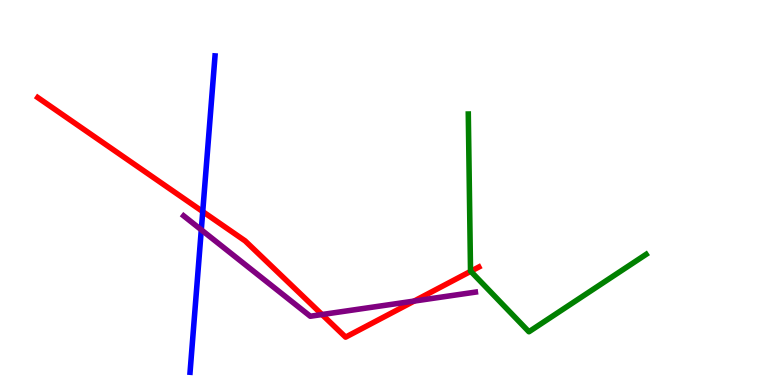[{'lines': ['blue', 'red'], 'intersections': [{'x': 2.62, 'y': 4.5}]}, {'lines': ['green', 'red'], 'intersections': [{'x': 6.07, 'y': 2.95}]}, {'lines': ['purple', 'red'], 'intersections': [{'x': 4.16, 'y': 1.83}, {'x': 5.34, 'y': 2.18}]}, {'lines': ['blue', 'green'], 'intersections': []}, {'lines': ['blue', 'purple'], 'intersections': [{'x': 2.6, 'y': 4.03}]}, {'lines': ['green', 'purple'], 'intersections': []}]